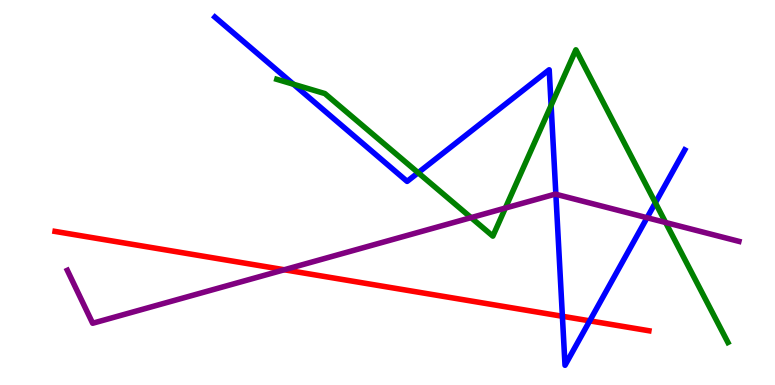[{'lines': ['blue', 'red'], 'intersections': [{'x': 7.26, 'y': 1.79}, {'x': 7.61, 'y': 1.67}]}, {'lines': ['green', 'red'], 'intersections': []}, {'lines': ['purple', 'red'], 'intersections': [{'x': 3.67, 'y': 2.99}]}, {'lines': ['blue', 'green'], 'intersections': [{'x': 3.79, 'y': 7.81}, {'x': 5.4, 'y': 5.51}, {'x': 7.11, 'y': 7.26}, {'x': 8.46, 'y': 4.73}]}, {'lines': ['blue', 'purple'], 'intersections': [{'x': 7.17, 'y': 4.95}, {'x': 8.35, 'y': 4.34}]}, {'lines': ['green', 'purple'], 'intersections': [{'x': 6.08, 'y': 4.35}, {'x': 6.52, 'y': 4.6}, {'x': 8.59, 'y': 4.22}]}]